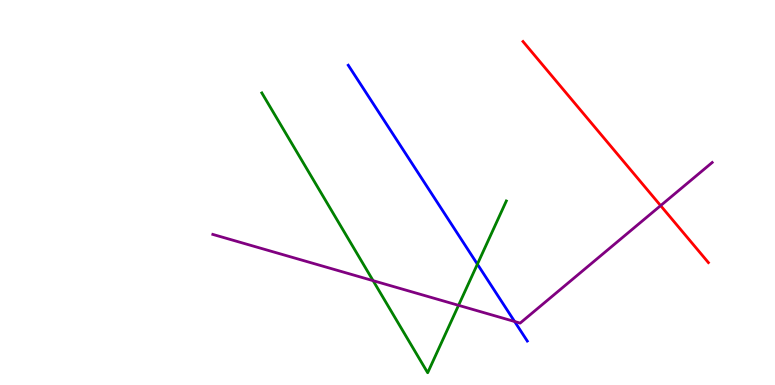[{'lines': ['blue', 'red'], 'intersections': []}, {'lines': ['green', 'red'], 'intersections': []}, {'lines': ['purple', 'red'], 'intersections': [{'x': 8.52, 'y': 4.66}]}, {'lines': ['blue', 'green'], 'intersections': [{'x': 6.16, 'y': 3.14}]}, {'lines': ['blue', 'purple'], 'intersections': [{'x': 6.64, 'y': 1.65}]}, {'lines': ['green', 'purple'], 'intersections': [{'x': 4.81, 'y': 2.71}, {'x': 5.92, 'y': 2.07}]}]